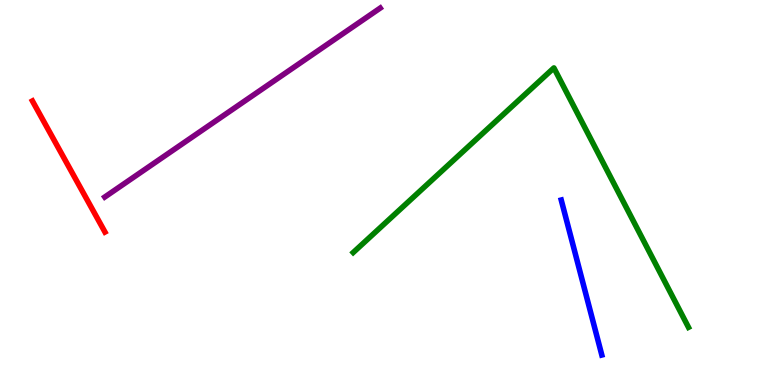[{'lines': ['blue', 'red'], 'intersections': []}, {'lines': ['green', 'red'], 'intersections': []}, {'lines': ['purple', 'red'], 'intersections': []}, {'lines': ['blue', 'green'], 'intersections': []}, {'lines': ['blue', 'purple'], 'intersections': []}, {'lines': ['green', 'purple'], 'intersections': []}]